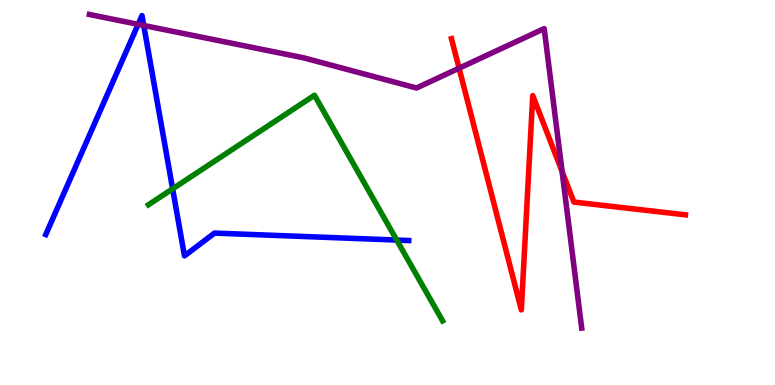[{'lines': ['blue', 'red'], 'intersections': []}, {'lines': ['green', 'red'], 'intersections': []}, {'lines': ['purple', 'red'], 'intersections': [{'x': 5.92, 'y': 8.23}, {'x': 7.25, 'y': 5.55}]}, {'lines': ['blue', 'green'], 'intersections': [{'x': 2.23, 'y': 5.1}, {'x': 5.12, 'y': 3.76}]}, {'lines': ['blue', 'purple'], 'intersections': [{'x': 1.78, 'y': 9.37}, {'x': 1.85, 'y': 9.34}]}, {'lines': ['green', 'purple'], 'intersections': []}]